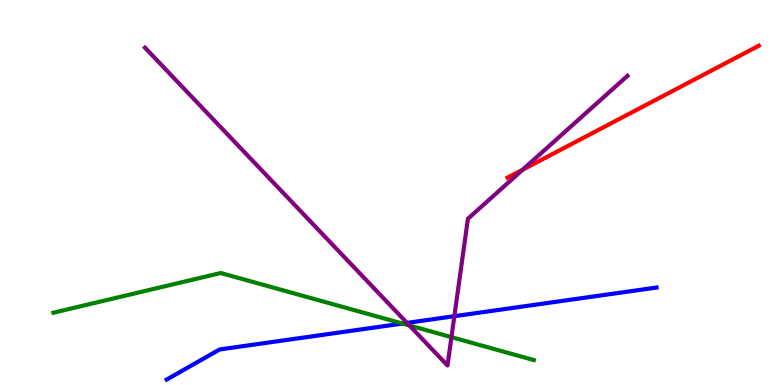[{'lines': ['blue', 'red'], 'intersections': []}, {'lines': ['green', 'red'], 'intersections': []}, {'lines': ['purple', 'red'], 'intersections': [{'x': 6.74, 'y': 5.59}]}, {'lines': ['blue', 'green'], 'intersections': [{'x': 5.19, 'y': 1.6}]}, {'lines': ['blue', 'purple'], 'intersections': [{'x': 5.25, 'y': 1.61}, {'x': 5.86, 'y': 1.79}]}, {'lines': ['green', 'purple'], 'intersections': [{'x': 5.28, 'y': 1.55}, {'x': 5.83, 'y': 1.24}]}]